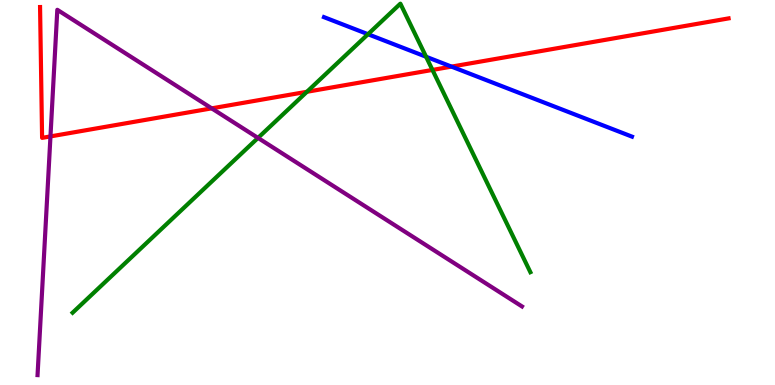[{'lines': ['blue', 'red'], 'intersections': [{'x': 5.83, 'y': 8.27}]}, {'lines': ['green', 'red'], 'intersections': [{'x': 3.96, 'y': 7.62}, {'x': 5.58, 'y': 8.18}]}, {'lines': ['purple', 'red'], 'intersections': [{'x': 0.651, 'y': 6.46}, {'x': 2.73, 'y': 7.19}]}, {'lines': ['blue', 'green'], 'intersections': [{'x': 4.75, 'y': 9.11}, {'x': 5.5, 'y': 8.53}]}, {'lines': ['blue', 'purple'], 'intersections': []}, {'lines': ['green', 'purple'], 'intersections': [{'x': 3.33, 'y': 6.42}]}]